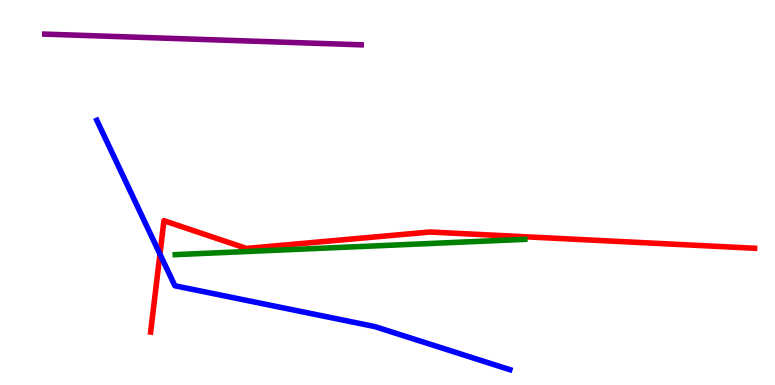[{'lines': ['blue', 'red'], 'intersections': [{'x': 2.06, 'y': 3.4}]}, {'lines': ['green', 'red'], 'intersections': []}, {'lines': ['purple', 'red'], 'intersections': []}, {'lines': ['blue', 'green'], 'intersections': []}, {'lines': ['blue', 'purple'], 'intersections': []}, {'lines': ['green', 'purple'], 'intersections': []}]